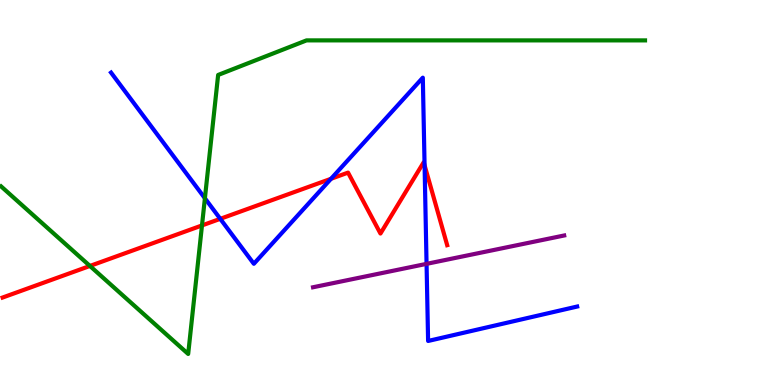[{'lines': ['blue', 'red'], 'intersections': [{'x': 2.84, 'y': 4.32}, {'x': 4.27, 'y': 5.36}, {'x': 5.48, 'y': 5.71}]}, {'lines': ['green', 'red'], 'intersections': [{'x': 1.16, 'y': 3.09}, {'x': 2.61, 'y': 4.14}]}, {'lines': ['purple', 'red'], 'intersections': []}, {'lines': ['blue', 'green'], 'intersections': [{'x': 2.64, 'y': 4.85}]}, {'lines': ['blue', 'purple'], 'intersections': [{'x': 5.5, 'y': 3.15}]}, {'lines': ['green', 'purple'], 'intersections': []}]